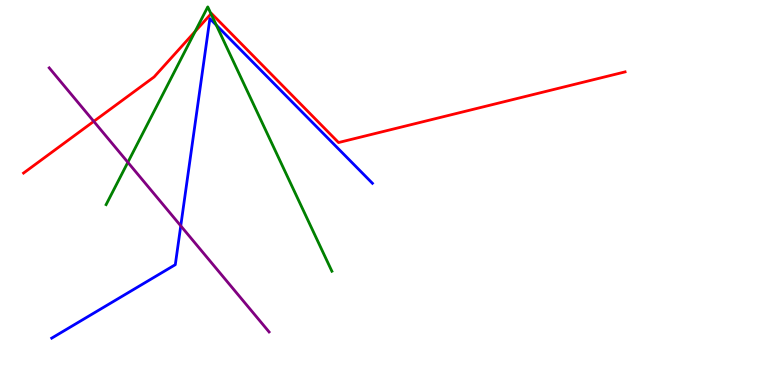[{'lines': ['blue', 'red'], 'intersections': []}, {'lines': ['green', 'red'], 'intersections': [{'x': 2.52, 'y': 9.18}, {'x': 2.72, 'y': 9.64}]}, {'lines': ['purple', 'red'], 'intersections': [{'x': 1.21, 'y': 6.85}]}, {'lines': ['blue', 'green'], 'intersections': [{'x': 2.79, 'y': 9.35}]}, {'lines': ['blue', 'purple'], 'intersections': [{'x': 2.33, 'y': 4.13}]}, {'lines': ['green', 'purple'], 'intersections': [{'x': 1.65, 'y': 5.78}]}]